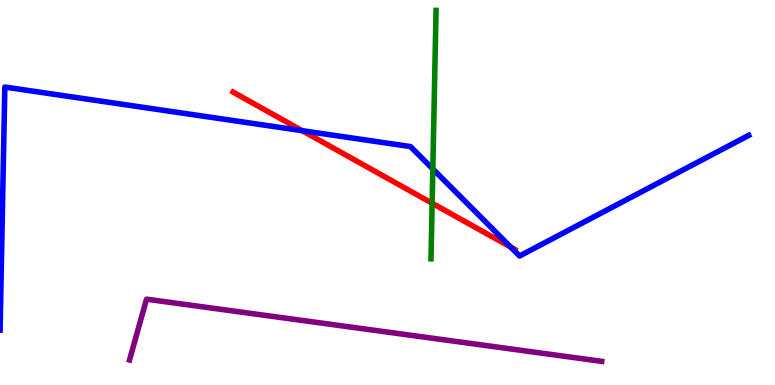[{'lines': ['blue', 'red'], 'intersections': [{'x': 3.9, 'y': 6.61}, {'x': 6.59, 'y': 3.58}]}, {'lines': ['green', 'red'], 'intersections': [{'x': 5.58, 'y': 4.72}]}, {'lines': ['purple', 'red'], 'intersections': []}, {'lines': ['blue', 'green'], 'intersections': [{'x': 5.58, 'y': 5.61}]}, {'lines': ['blue', 'purple'], 'intersections': []}, {'lines': ['green', 'purple'], 'intersections': []}]